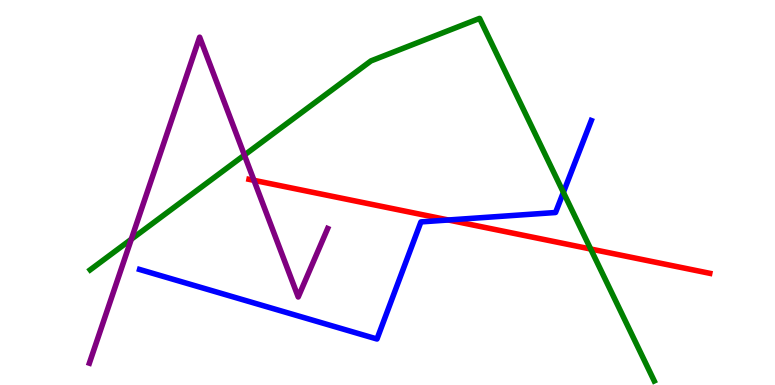[{'lines': ['blue', 'red'], 'intersections': [{'x': 5.79, 'y': 4.29}]}, {'lines': ['green', 'red'], 'intersections': [{'x': 7.62, 'y': 3.53}]}, {'lines': ['purple', 'red'], 'intersections': [{'x': 3.28, 'y': 5.32}]}, {'lines': ['blue', 'green'], 'intersections': [{'x': 7.27, 'y': 5.0}]}, {'lines': ['blue', 'purple'], 'intersections': []}, {'lines': ['green', 'purple'], 'intersections': [{'x': 1.69, 'y': 3.79}, {'x': 3.15, 'y': 5.97}]}]